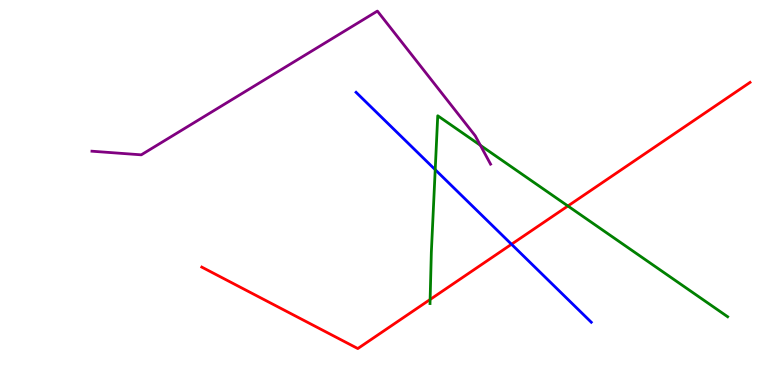[{'lines': ['blue', 'red'], 'intersections': [{'x': 6.6, 'y': 3.66}]}, {'lines': ['green', 'red'], 'intersections': [{'x': 5.55, 'y': 2.22}, {'x': 7.33, 'y': 4.65}]}, {'lines': ['purple', 'red'], 'intersections': []}, {'lines': ['blue', 'green'], 'intersections': [{'x': 5.62, 'y': 5.59}]}, {'lines': ['blue', 'purple'], 'intersections': []}, {'lines': ['green', 'purple'], 'intersections': [{'x': 6.2, 'y': 6.23}]}]